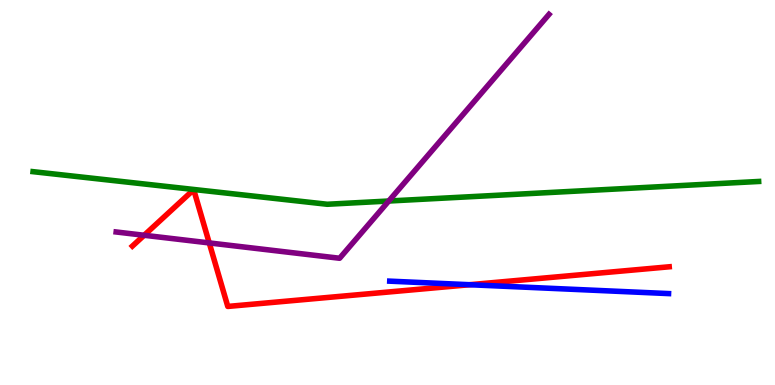[{'lines': ['blue', 'red'], 'intersections': [{'x': 6.06, 'y': 2.6}]}, {'lines': ['green', 'red'], 'intersections': []}, {'lines': ['purple', 'red'], 'intersections': [{'x': 1.86, 'y': 3.89}, {'x': 2.7, 'y': 3.69}]}, {'lines': ['blue', 'green'], 'intersections': []}, {'lines': ['blue', 'purple'], 'intersections': []}, {'lines': ['green', 'purple'], 'intersections': [{'x': 5.02, 'y': 4.78}]}]